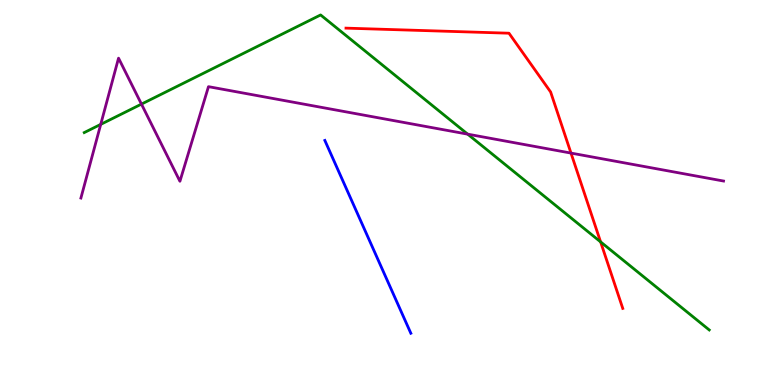[{'lines': ['blue', 'red'], 'intersections': []}, {'lines': ['green', 'red'], 'intersections': [{'x': 7.75, 'y': 3.72}]}, {'lines': ['purple', 'red'], 'intersections': [{'x': 7.37, 'y': 6.02}]}, {'lines': ['blue', 'green'], 'intersections': []}, {'lines': ['blue', 'purple'], 'intersections': []}, {'lines': ['green', 'purple'], 'intersections': [{'x': 1.3, 'y': 6.77}, {'x': 1.83, 'y': 7.3}, {'x': 6.03, 'y': 6.52}]}]